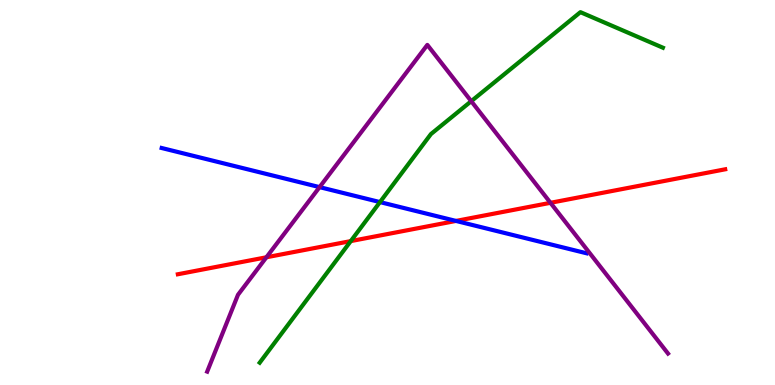[{'lines': ['blue', 'red'], 'intersections': [{'x': 5.88, 'y': 4.26}]}, {'lines': ['green', 'red'], 'intersections': [{'x': 4.53, 'y': 3.74}]}, {'lines': ['purple', 'red'], 'intersections': [{'x': 3.44, 'y': 3.32}, {'x': 7.1, 'y': 4.73}]}, {'lines': ['blue', 'green'], 'intersections': [{'x': 4.9, 'y': 4.75}]}, {'lines': ['blue', 'purple'], 'intersections': [{'x': 4.12, 'y': 5.14}]}, {'lines': ['green', 'purple'], 'intersections': [{'x': 6.08, 'y': 7.37}]}]